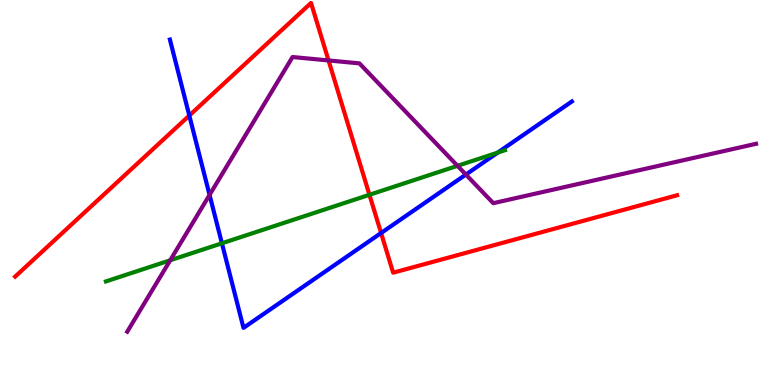[{'lines': ['blue', 'red'], 'intersections': [{'x': 2.44, 'y': 7.0}, {'x': 4.92, 'y': 3.95}]}, {'lines': ['green', 'red'], 'intersections': [{'x': 4.77, 'y': 4.94}]}, {'lines': ['purple', 'red'], 'intersections': [{'x': 4.24, 'y': 8.43}]}, {'lines': ['blue', 'green'], 'intersections': [{'x': 2.86, 'y': 3.68}, {'x': 6.42, 'y': 6.04}]}, {'lines': ['blue', 'purple'], 'intersections': [{'x': 2.7, 'y': 4.94}, {'x': 6.01, 'y': 5.47}]}, {'lines': ['green', 'purple'], 'intersections': [{'x': 2.2, 'y': 3.24}, {'x': 5.9, 'y': 5.69}]}]